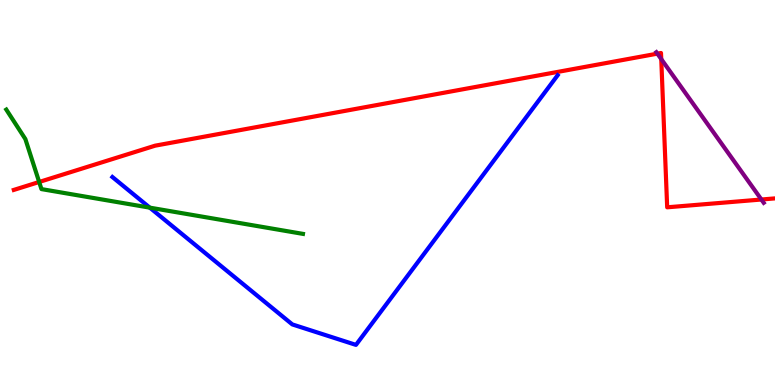[{'lines': ['blue', 'red'], 'intersections': []}, {'lines': ['green', 'red'], 'intersections': [{'x': 0.505, 'y': 5.27}]}, {'lines': ['purple', 'red'], 'intersections': [{'x': 8.48, 'y': 8.61}, {'x': 8.53, 'y': 8.47}, {'x': 9.82, 'y': 4.82}]}, {'lines': ['blue', 'green'], 'intersections': [{'x': 1.93, 'y': 4.61}]}, {'lines': ['blue', 'purple'], 'intersections': []}, {'lines': ['green', 'purple'], 'intersections': []}]